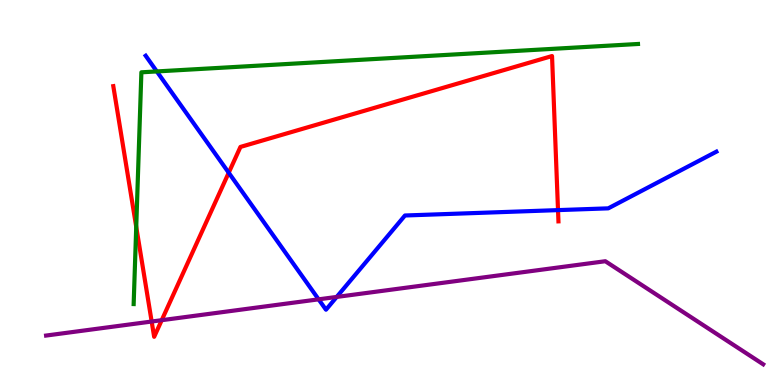[{'lines': ['blue', 'red'], 'intersections': [{'x': 2.95, 'y': 5.51}, {'x': 7.2, 'y': 4.54}]}, {'lines': ['green', 'red'], 'intersections': [{'x': 1.76, 'y': 4.11}]}, {'lines': ['purple', 'red'], 'intersections': [{'x': 1.96, 'y': 1.65}, {'x': 2.09, 'y': 1.68}]}, {'lines': ['blue', 'green'], 'intersections': [{'x': 2.02, 'y': 8.14}]}, {'lines': ['blue', 'purple'], 'intersections': [{'x': 4.11, 'y': 2.23}, {'x': 4.34, 'y': 2.29}]}, {'lines': ['green', 'purple'], 'intersections': []}]